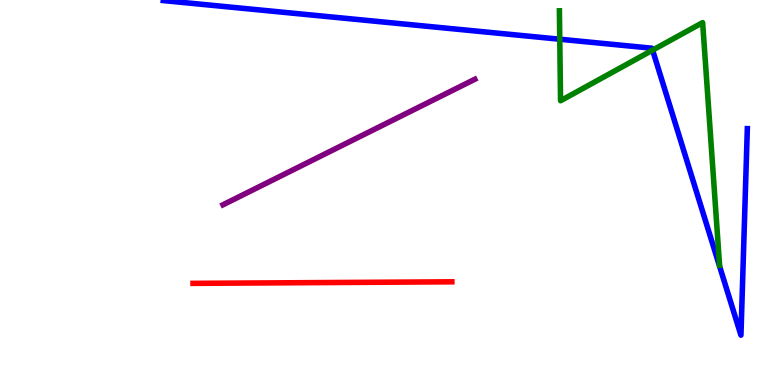[{'lines': ['blue', 'red'], 'intersections': []}, {'lines': ['green', 'red'], 'intersections': []}, {'lines': ['purple', 'red'], 'intersections': []}, {'lines': ['blue', 'green'], 'intersections': [{'x': 7.22, 'y': 8.98}, {'x': 8.42, 'y': 8.7}]}, {'lines': ['blue', 'purple'], 'intersections': []}, {'lines': ['green', 'purple'], 'intersections': []}]